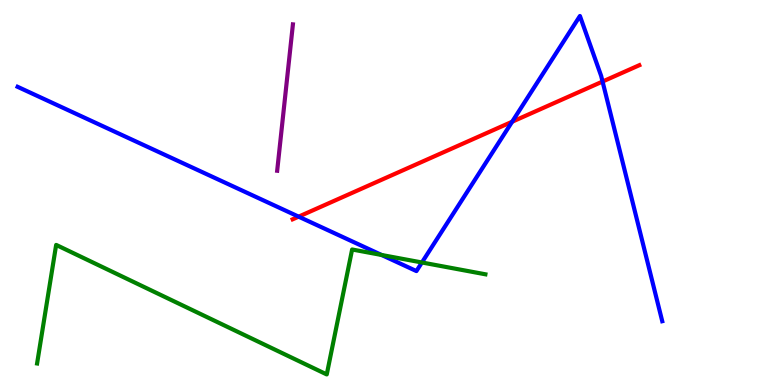[{'lines': ['blue', 'red'], 'intersections': [{'x': 3.85, 'y': 4.37}, {'x': 6.61, 'y': 6.84}, {'x': 7.77, 'y': 7.88}]}, {'lines': ['green', 'red'], 'intersections': []}, {'lines': ['purple', 'red'], 'intersections': []}, {'lines': ['blue', 'green'], 'intersections': [{'x': 4.92, 'y': 3.38}, {'x': 5.44, 'y': 3.18}]}, {'lines': ['blue', 'purple'], 'intersections': []}, {'lines': ['green', 'purple'], 'intersections': []}]